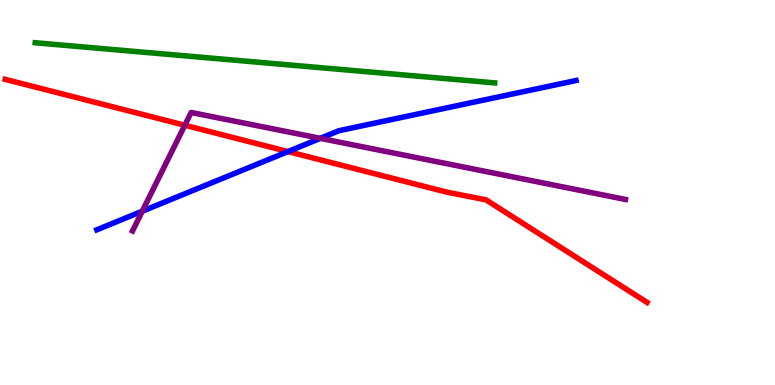[{'lines': ['blue', 'red'], 'intersections': [{'x': 3.72, 'y': 6.06}]}, {'lines': ['green', 'red'], 'intersections': []}, {'lines': ['purple', 'red'], 'intersections': [{'x': 2.38, 'y': 6.75}]}, {'lines': ['blue', 'green'], 'intersections': []}, {'lines': ['blue', 'purple'], 'intersections': [{'x': 1.84, 'y': 4.51}, {'x': 4.13, 'y': 6.41}]}, {'lines': ['green', 'purple'], 'intersections': []}]